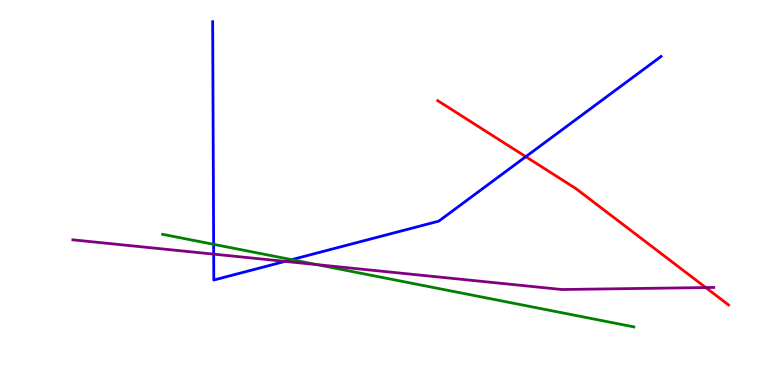[{'lines': ['blue', 'red'], 'intersections': [{'x': 6.78, 'y': 5.93}]}, {'lines': ['green', 'red'], 'intersections': []}, {'lines': ['purple', 'red'], 'intersections': [{'x': 9.11, 'y': 2.53}]}, {'lines': ['blue', 'green'], 'intersections': [{'x': 2.76, 'y': 3.65}, {'x': 3.76, 'y': 3.26}]}, {'lines': ['blue', 'purple'], 'intersections': [{'x': 2.76, 'y': 3.4}, {'x': 3.68, 'y': 3.21}]}, {'lines': ['green', 'purple'], 'intersections': [{'x': 4.09, 'y': 3.13}]}]